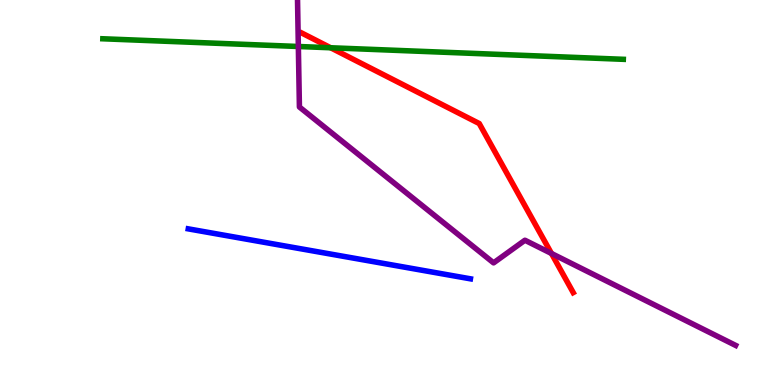[{'lines': ['blue', 'red'], 'intersections': []}, {'lines': ['green', 'red'], 'intersections': [{'x': 4.27, 'y': 8.76}]}, {'lines': ['purple', 'red'], 'intersections': [{'x': 7.12, 'y': 3.42}]}, {'lines': ['blue', 'green'], 'intersections': []}, {'lines': ['blue', 'purple'], 'intersections': []}, {'lines': ['green', 'purple'], 'intersections': [{'x': 3.85, 'y': 8.79}]}]